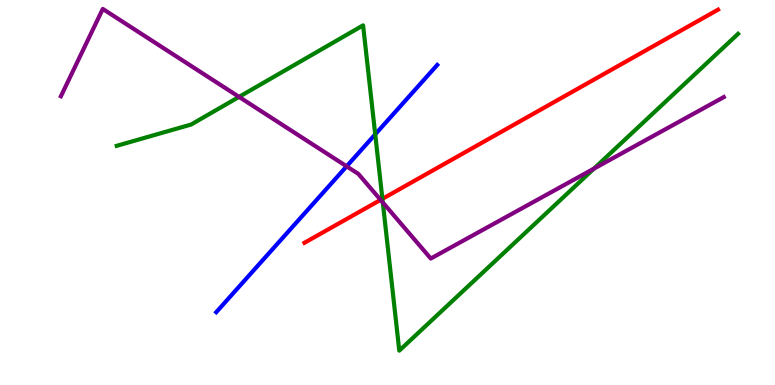[{'lines': ['blue', 'red'], 'intersections': []}, {'lines': ['green', 'red'], 'intersections': [{'x': 4.93, 'y': 4.83}]}, {'lines': ['purple', 'red'], 'intersections': [{'x': 4.91, 'y': 4.81}]}, {'lines': ['blue', 'green'], 'intersections': [{'x': 4.84, 'y': 6.51}]}, {'lines': ['blue', 'purple'], 'intersections': [{'x': 4.47, 'y': 5.68}]}, {'lines': ['green', 'purple'], 'intersections': [{'x': 3.08, 'y': 7.48}, {'x': 4.94, 'y': 4.74}, {'x': 7.66, 'y': 5.62}]}]